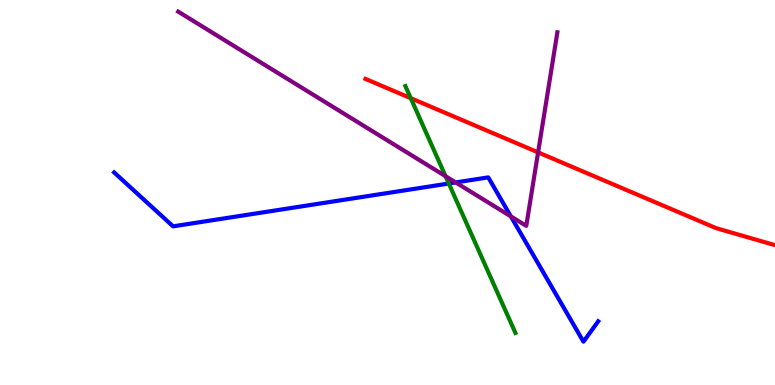[{'lines': ['blue', 'red'], 'intersections': []}, {'lines': ['green', 'red'], 'intersections': [{'x': 5.3, 'y': 7.45}]}, {'lines': ['purple', 'red'], 'intersections': [{'x': 6.94, 'y': 6.04}]}, {'lines': ['blue', 'green'], 'intersections': [{'x': 5.79, 'y': 5.23}]}, {'lines': ['blue', 'purple'], 'intersections': [{'x': 5.88, 'y': 5.26}, {'x': 6.59, 'y': 4.38}]}, {'lines': ['green', 'purple'], 'intersections': [{'x': 5.75, 'y': 5.42}]}]